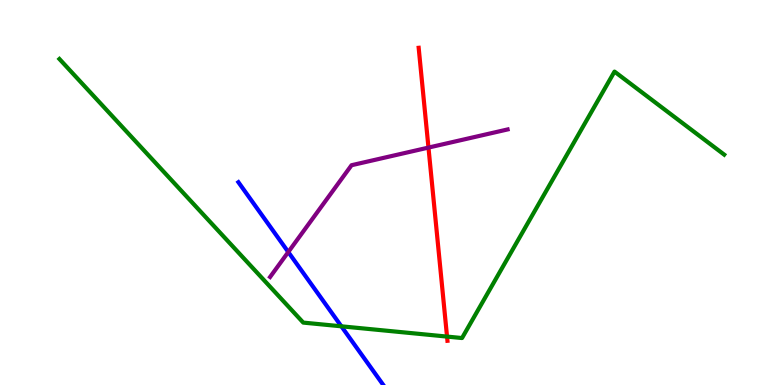[{'lines': ['blue', 'red'], 'intersections': []}, {'lines': ['green', 'red'], 'intersections': [{'x': 5.77, 'y': 1.26}]}, {'lines': ['purple', 'red'], 'intersections': [{'x': 5.53, 'y': 6.17}]}, {'lines': ['blue', 'green'], 'intersections': [{'x': 4.4, 'y': 1.52}]}, {'lines': ['blue', 'purple'], 'intersections': [{'x': 3.72, 'y': 3.45}]}, {'lines': ['green', 'purple'], 'intersections': []}]